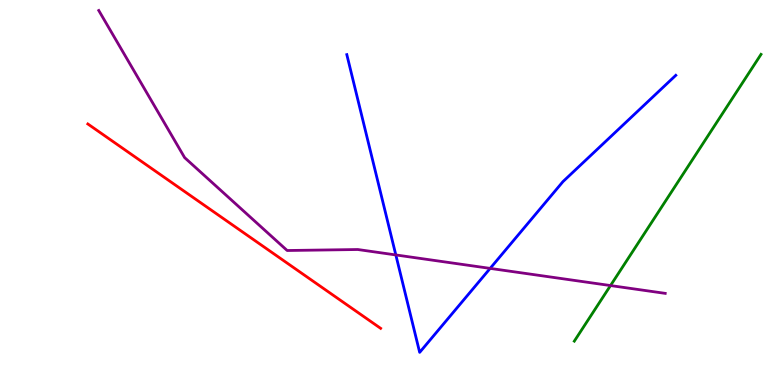[{'lines': ['blue', 'red'], 'intersections': []}, {'lines': ['green', 'red'], 'intersections': []}, {'lines': ['purple', 'red'], 'intersections': []}, {'lines': ['blue', 'green'], 'intersections': []}, {'lines': ['blue', 'purple'], 'intersections': [{'x': 5.11, 'y': 3.38}, {'x': 6.32, 'y': 3.03}]}, {'lines': ['green', 'purple'], 'intersections': [{'x': 7.88, 'y': 2.58}]}]